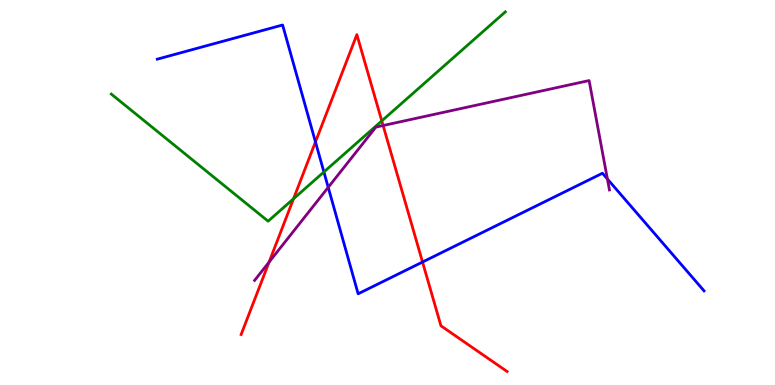[{'lines': ['blue', 'red'], 'intersections': [{'x': 4.07, 'y': 6.31}, {'x': 5.45, 'y': 3.19}]}, {'lines': ['green', 'red'], 'intersections': [{'x': 3.79, 'y': 4.84}, {'x': 4.93, 'y': 6.86}]}, {'lines': ['purple', 'red'], 'intersections': [{'x': 3.47, 'y': 3.19}, {'x': 4.94, 'y': 6.74}]}, {'lines': ['blue', 'green'], 'intersections': [{'x': 4.18, 'y': 5.53}]}, {'lines': ['blue', 'purple'], 'intersections': [{'x': 4.24, 'y': 5.13}, {'x': 7.84, 'y': 5.35}]}, {'lines': ['green', 'purple'], 'intersections': []}]